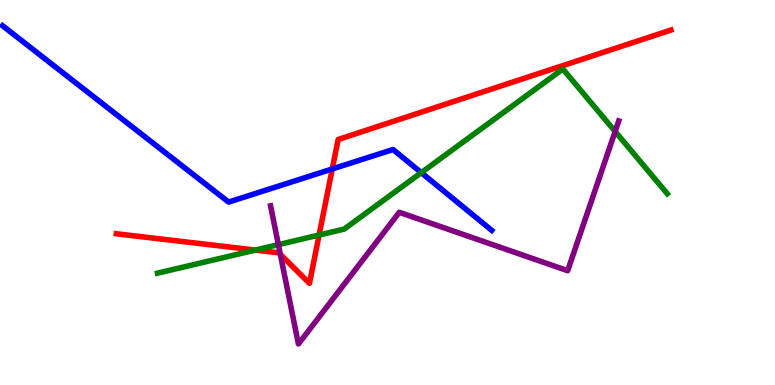[{'lines': ['blue', 'red'], 'intersections': [{'x': 4.29, 'y': 5.61}]}, {'lines': ['green', 'red'], 'intersections': [{'x': 3.29, 'y': 3.5}, {'x': 4.12, 'y': 3.9}]}, {'lines': ['purple', 'red'], 'intersections': [{'x': 3.62, 'y': 3.39}]}, {'lines': ['blue', 'green'], 'intersections': [{'x': 5.44, 'y': 5.52}]}, {'lines': ['blue', 'purple'], 'intersections': []}, {'lines': ['green', 'purple'], 'intersections': [{'x': 3.59, 'y': 3.65}, {'x': 7.94, 'y': 6.59}]}]